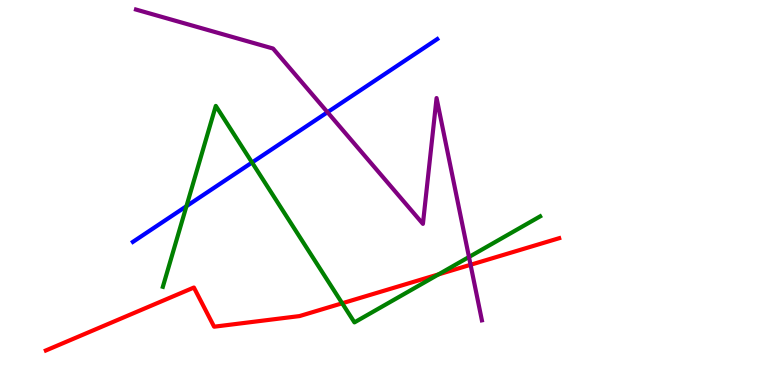[{'lines': ['blue', 'red'], 'intersections': []}, {'lines': ['green', 'red'], 'intersections': [{'x': 4.42, 'y': 2.12}, {'x': 5.66, 'y': 2.87}]}, {'lines': ['purple', 'red'], 'intersections': [{'x': 6.07, 'y': 3.12}]}, {'lines': ['blue', 'green'], 'intersections': [{'x': 2.41, 'y': 4.64}, {'x': 3.25, 'y': 5.78}]}, {'lines': ['blue', 'purple'], 'intersections': [{'x': 4.23, 'y': 7.09}]}, {'lines': ['green', 'purple'], 'intersections': [{'x': 6.05, 'y': 3.32}]}]